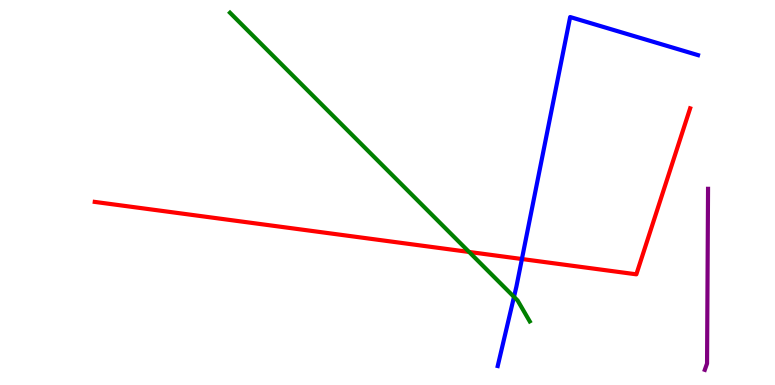[{'lines': ['blue', 'red'], 'intersections': [{'x': 6.73, 'y': 3.27}]}, {'lines': ['green', 'red'], 'intersections': [{'x': 6.05, 'y': 3.46}]}, {'lines': ['purple', 'red'], 'intersections': []}, {'lines': ['blue', 'green'], 'intersections': [{'x': 6.63, 'y': 2.29}]}, {'lines': ['blue', 'purple'], 'intersections': []}, {'lines': ['green', 'purple'], 'intersections': []}]